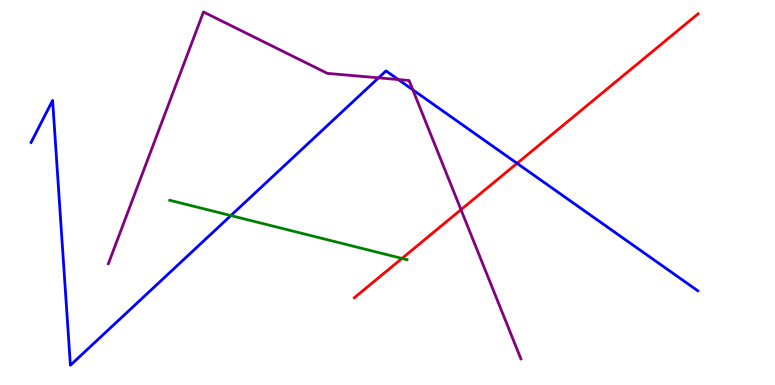[{'lines': ['blue', 'red'], 'intersections': [{'x': 6.67, 'y': 5.76}]}, {'lines': ['green', 'red'], 'intersections': [{'x': 5.19, 'y': 3.29}]}, {'lines': ['purple', 'red'], 'intersections': [{'x': 5.95, 'y': 4.55}]}, {'lines': ['blue', 'green'], 'intersections': [{'x': 2.98, 'y': 4.4}]}, {'lines': ['blue', 'purple'], 'intersections': [{'x': 4.88, 'y': 7.98}, {'x': 5.14, 'y': 7.93}, {'x': 5.33, 'y': 7.67}]}, {'lines': ['green', 'purple'], 'intersections': []}]